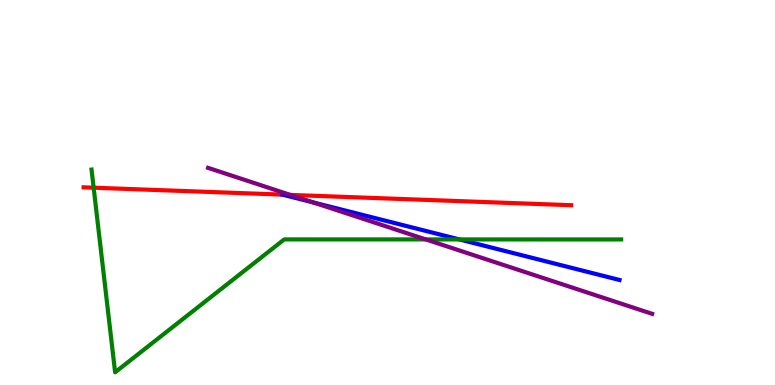[{'lines': ['blue', 'red'], 'intersections': [{'x': 3.64, 'y': 4.94}]}, {'lines': ['green', 'red'], 'intersections': [{'x': 1.21, 'y': 5.12}]}, {'lines': ['purple', 'red'], 'intersections': [{'x': 3.75, 'y': 4.94}]}, {'lines': ['blue', 'green'], 'intersections': [{'x': 5.93, 'y': 3.78}]}, {'lines': ['blue', 'purple'], 'intersections': [{'x': 4.04, 'y': 4.74}]}, {'lines': ['green', 'purple'], 'intersections': [{'x': 5.49, 'y': 3.78}]}]